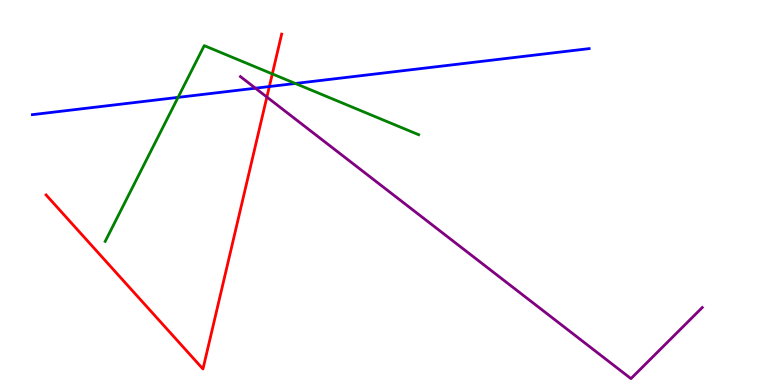[{'lines': ['blue', 'red'], 'intersections': [{'x': 3.48, 'y': 7.75}]}, {'lines': ['green', 'red'], 'intersections': [{'x': 3.51, 'y': 8.08}]}, {'lines': ['purple', 'red'], 'intersections': [{'x': 3.44, 'y': 7.48}]}, {'lines': ['blue', 'green'], 'intersections': [{'x': 2.3, 'y': 7.47}, {'x': 3.81, 'y': 7.83}]}, {'lines': ['blue', 'purple'], 'intersections': [{'x': 3.3, 'y': 7.71}]}, {'lines': ['green', 'purple'], 'intersections': []}]